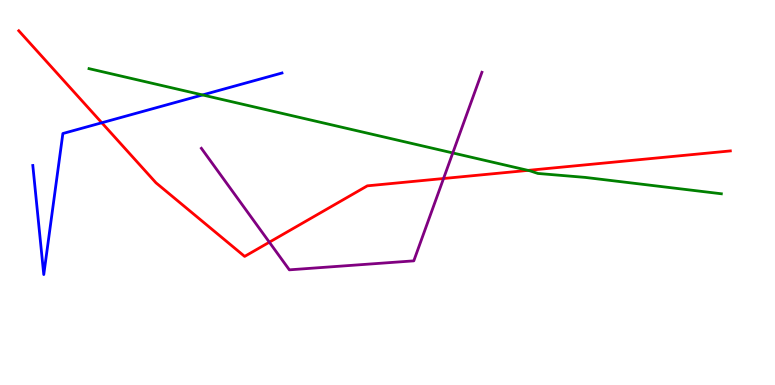[{'lines': ['blue', 'red'], 'intersections': [{'x': 1.31, 'y': 6.81}]}, {'lines': ['green', 'red'], 'intersections': [{'x': 6.81, 'y': 5.57}]}, {'lines': ['purple', 'red'], 'intersections': [{'x': 3.48, 'y': 3.71}, {'x': 5.72, 'y': 5.36}]}, {'lines': ['blue', 'green'], 'intersections': [{'x': 2.61, 'y': 7.53}]}, {'lines': ['blue', 'purple'], 'intersections': []}, {'lines': ['green', 'purple'], 'intersections': [{'x': 5.84, 'y': 6.03}]}]